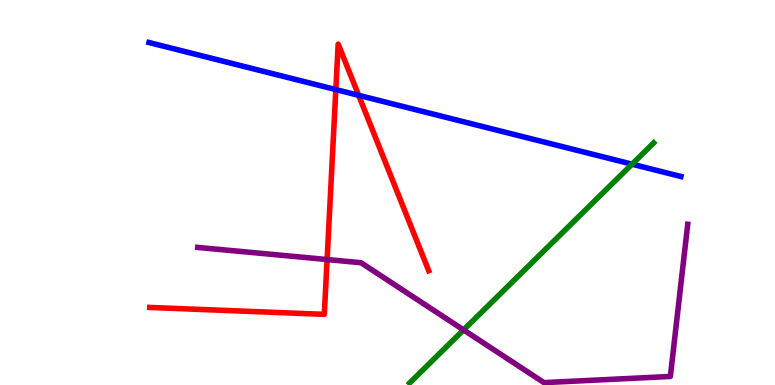[{'lines': ['blue', 'red'], 'intersections': [{'x': 4.33, 'y': 7.67}, {'x': 4.63, 'y': 7.52}]}, {'lines': ['green', 'red'], 'intersections': []}, {'lines': ['purple', 'red'], 'intersections': [{'x': 4.22, 'y': 3.26}]}, {'lines': ['blue', 'green'], 'intersections': [{'x': 8.16, 'y': 5.74}]}, {'lines': ['blue', 'purple'], 'intersections': []}, {'lines': ['green', 'purple'], 'intersections': [{'x': 5.98, 'y': 1.43}]}]